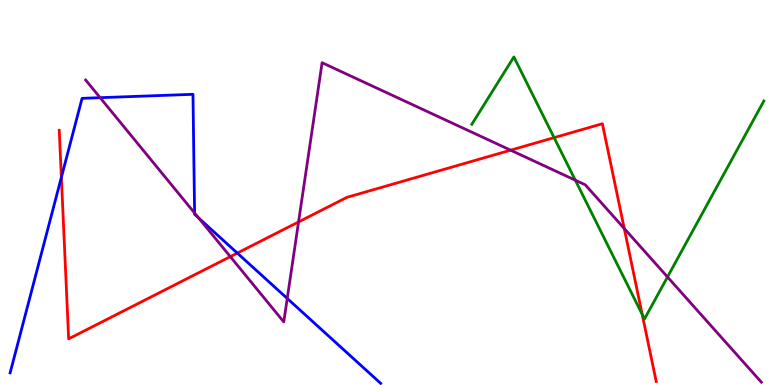[{'lines': ['blue', 'red'], 'intersections': [{'x': 0.792, 'y': 5.39}, {'x': 3.06, 'y': 3.43}]}, {'lines': ['green', 'red'], 'intersections': [{'x': 7.15, 'y': 6.42}, {'x': 8.29, 'y': 1.83}]}, {'lines': ['purple', 'red'], 'intersections': [{'x': 2.97, 'y': 3.33}, {'x': 3.85, 'y': 4.24}, {'x': 6.59, 'y': 6.1}, {'x': 8.06, 'y': 4.06}]}, {'lines': ['blue', 'green'], 'intersections': []}, {'lines': ['blue', 'purple'], 'intersections': [{'x': 1.29, 'y': 7.46}, {'x': 2.51, 'y': 4.47}, {'x': 2.56, 'y': 4.34}, {'x': 3.71, 'y': 2.25}]}, {'lines': ['green', 'purple'], 'intersections': [{'x': 7.42, 'y': 5.32}, {'x': 8.61, 'y': 2.81}]}]